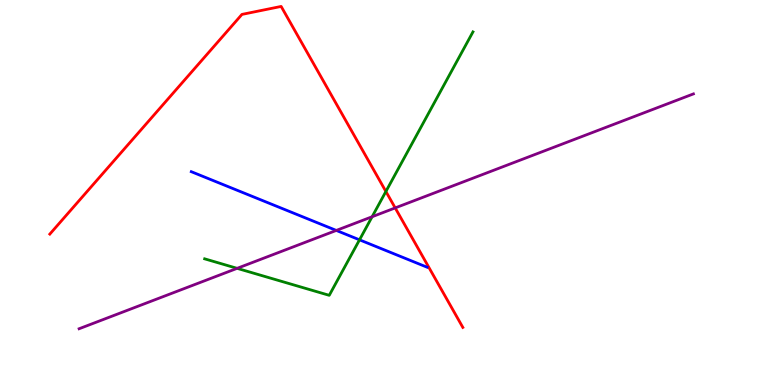[{'lines': ['blue', 'red'], 'intersections': []}, {'lines': ['green', 'red'], 'intersections': [{'x': 4.98, 'y': 5.03}]}, {'lines': ['purple', 'red'], 'intersections': [{'x': 5.1, 'y': 4.6}]}, {'lines': ['blue', 'green'], 'intersections': [{'x': 4.64, 'y': 3.77}]}, {'lines': ['blue', 'purple'], 'intersections': [{'x': 4.34, 'y': 4.01}]}, {'lines': ['green', 'purple'], 'intersections': [{'x': 3.06, 'y': 3.03}, {'x': 4.8, 'y': 4.37}]}]